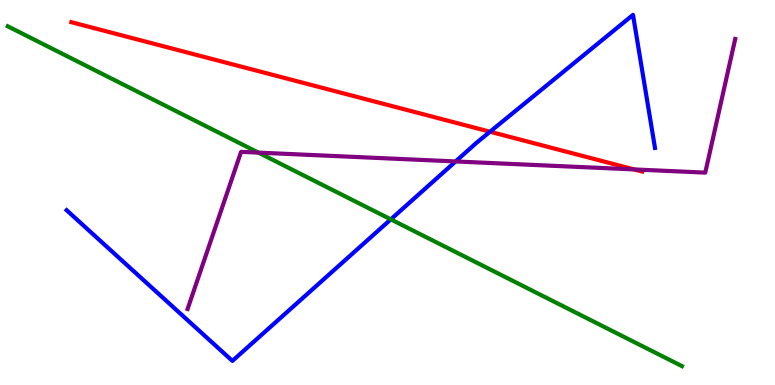[{'lines': ['blue', 'red'], 'intersections': [{'x': 6.32, 'y': 6.58}]}, {'lines': ['green', 'red'], 'intersections': []}, {'lines': ['purple', 'red'], 'intersections': [{'x': 8.18, 'y': 5.6}]}, {'lines': ['blue', 'green'], 'intersections': [{'x': 5.04, 'y': 4.3}]}, {'lines': ['blue', 'purple'], 'intersections': [{'x': 5.88, 'y': 5.81}]}, {'lines': ['green', 'purple'], 'intersections': [{'x': 3.33, 'y': 6.04}]}]